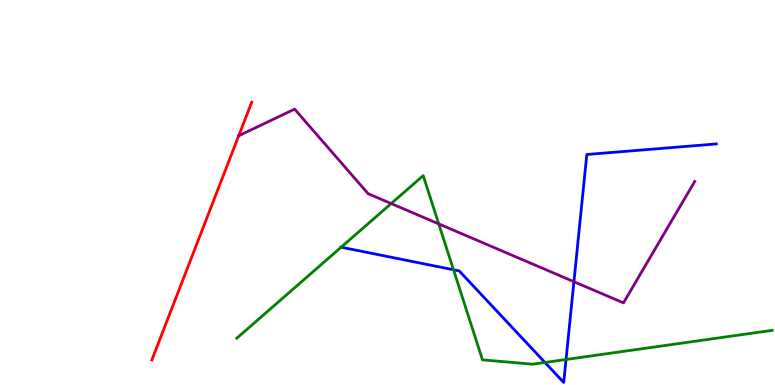[{'lines': ['blue', 'red'], 'intersections': []}, {'lines': ['green', 'red'], 'intersections': []}, {'lines': ['purple', 'red'], 'intersections': [{'x': 3.08, 'y': 6.47}]}, {'lines': ['blue', 'green'], 'intersections': [{'x': 4.4, 'y': 3.58}, {'x': 5.85, 'y': 2.99}, {'x': 7.03, 'y': 0.585}, {'x': 7.3, 'y': 0.663}]}, {'lines': ['blue', 'purple'], 'intersections': [{'x': 7.41, 'y': 2.68}]}, {'lines': ['green', 'purple'], 'intersections': [{'x': 5.05, 'y': 4.71}, {'x': 5.66, 'y': 4.18}]}]